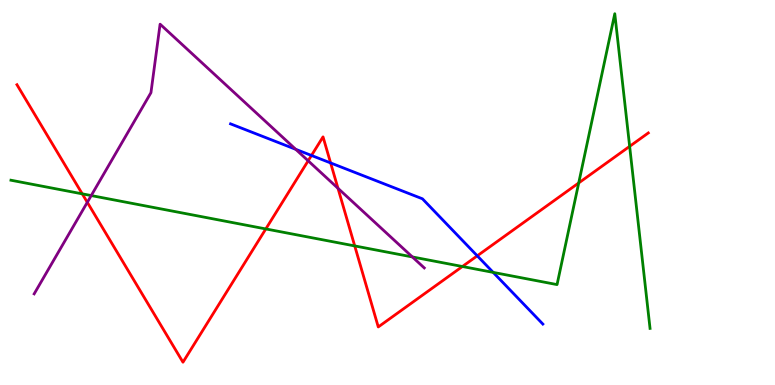[{'lines': ['blue', 'red'], 'intersections': [{'x': 4.02, 'y': 5.96}, {'x': 4.27, 'y': 5.77}, {'x': 6.16, 'y': 3.36}]}, {'lines': ['green', 'red'], 'intersections': [{'x': 1.06, 'y': 4.97}, {'x': 3.43, 'y': 4.05}, {'x': 4.58, 'y': 3.61}, {'x': 5.97, 'y': 3.08}, {'x': 7.47, 'y': 5.25}, {'x': 8.12, 'y': 6.2}]}, {'lines': ['purple', 'red'], 'intersections': [{'x': 1.13, 'y': 4.75}, {'x': 3.98, 'y': 5.82}, {'x': 4.36, 'y': 5.11}]}, {'lines': ['blue', 'green'], 'intersections': [{'x': 6.36, 'y': 2.93}]}, {'lines': ['blue', 'purple'], 'intersections': [{'x': 3.82, 'y': 6.12}]}, {'lines': ['green', 'purple'], 'intersections': [{'x': 1.18, 'y': 4.92}, {'x': 5.32, 'y': 3.33}]}]